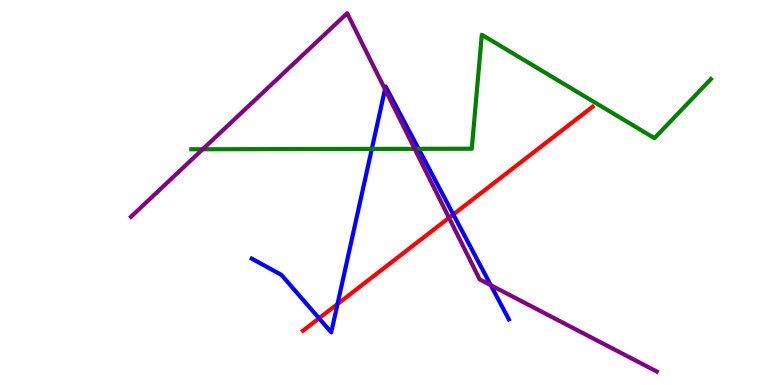[{'lines': ['blue', 'red'], 'intersections': [{'x': 4.12, 'y': 1.73}, {'x': 4.36, 'y': 2.1}, {'x': 5.85, 'y': 4.43}]}, {'lines': ['green', 'red'], 'intersections': []}, {'lines': ['purple', 'red'], 'intersections': [{'x': 5.79, 'y': 4.34}]}, {'lines': ['blue', 'green'], 'intersections': [{'x': 4.8, 'y': 6.13}, {'x': 5.4, 'y': 6.13}]}, {'lines': ['blue', 'purple'], 'intersections': [{'x': 4.97, 'y': 7.68}, {'x': 6.33, 'y': 2.59}]}, {'lines': ['green', 'purple'], 'intersections': [{'x': 2.62, 'y': 6.12}, {'x': 5.35, 'y': 6.13}]}]